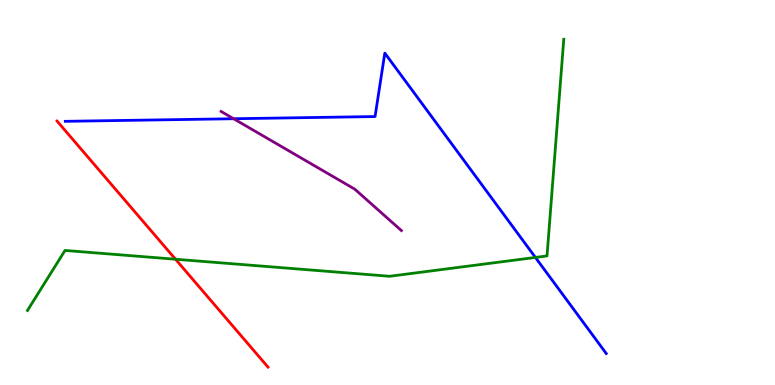[{'lines': ['blue', 'red'], 'intersections': []}, {'lines': ['green', 'red'], 'intersections': [{'x': 2.26, 'y': 3.27}]}, {'lines': ['purple', 'red'], 'intersections': []}, {'lines': ['blue', 'green'], 'intersections': [{'x': 6.91, 'y': 3.31}]}, {'lines': ['blue', 'purple'], 'intersections': [{'x': 3.01, 'y': 6.92}]}, {'lines': ['green', 'purple'], 'intersections': []}]